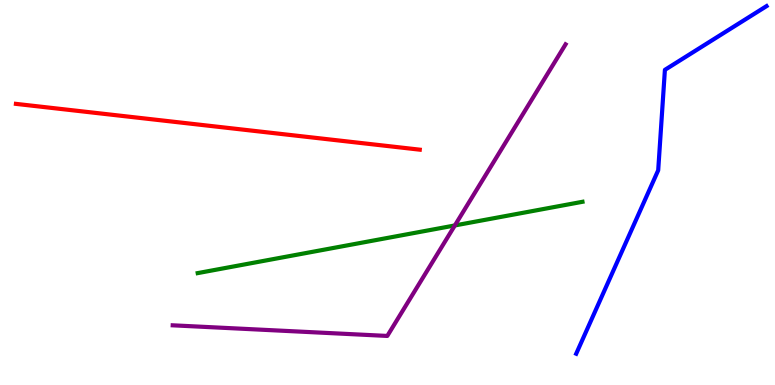[{'lines': ['blue', 'red'], 'intersections': []}, {'lines': ['green', 'red'], 'intersections': []}, {'lines': ['purple', 'red'], 'intersections': []}, {'lines': ['blue', 'green'], 'intersections': []}, {'lines': ['blue', 'purple'], 'intersections': []}, {'lines': ['green', 'purple'], 'intersections': [{'x': 5.87, 'y': 4.14}]}]